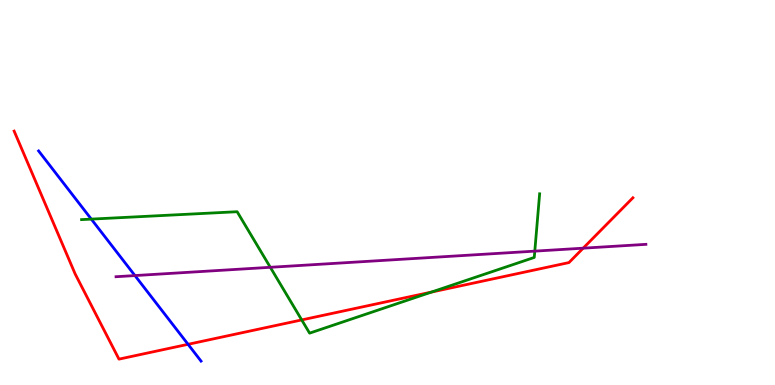[{'lines': ['blue', 'red'], 'intersections': [{'x': 2.43, 'y': 1.06}]}, {'lines': ['green', 'red'], 'intersections': [{'x': 3.89, 'y': 1.69}, {'x': 5.57, 'y': 2.41}]}, {'lines': ['purple', 'red'], 'intersections': [{'x': 7.52, 'y': 3.55}]}, {'lines': ['blue', 'green'], 'intersections': [{'x': 1.18, 'y': 4.31}]}, {'lines': ['blue', 'purple'], 'intersections': [{'x': 1.74, 'y': 2.84}]}, {'lines': ['green', 'purple'], 'intersections': [{'x': 3.49, 'y': 3.06}, {'x': 6.9, 'y': 3.48}]}]